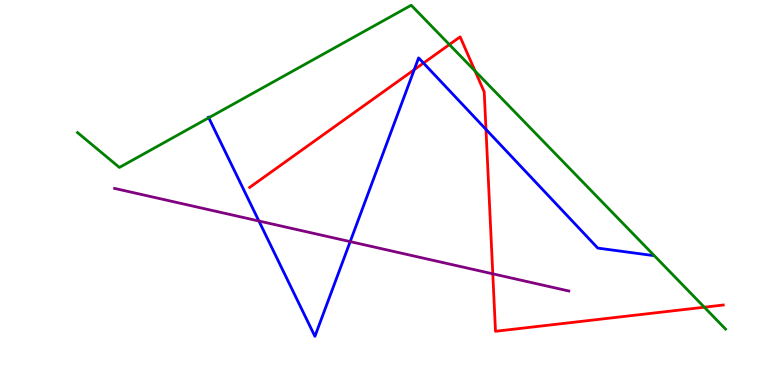[{'lines': ['blue', 'red'], 'intersections': [{'x': 5.34, 'y': 8.19}, {'x': 5.46, 'y': 8.36}, {'x': 6.27, 'y': 6.64}]}, {'lines': ['green', 'red'], 'intersections': [{'x': 5.8, 'y': 8.84}, {'x': 6.13, 'y': 8.15}, {'x': 9.09, 'y': 2.02}]}, {'lines': ['purple', 'red'], 'intersections': [{'x': 6.36, 'y': 2.89}]}, {'lines': ['blue', 'green'], 'intersections': [{'x': 2.69, 'y': 6.94}]}, {'lines': ['blue', 'purple'], 'intersections': [{'x': 3.34, 'y': 4.26}, {'x': 4.52, 'y': 3.72}]}, {'lines': ['green', 'purple'], 'intersections': []}]